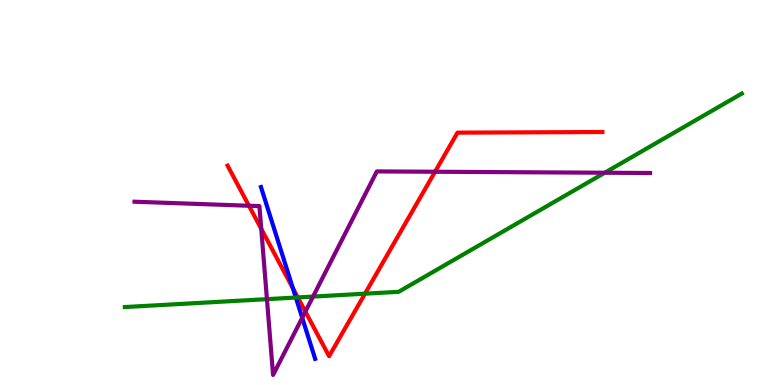[{'lines': ['blue', 'red'], 'intersections': [{'x': 3.78, 'y': 2.51}]}, {'lines': ['green', 'red'], 'intersections': [{'x': 3.84, 'y': 2.27}, {'x': 4.71, 'y': 2.37}]}, {'lines': ['purple', 'red'], 'intersections': [{'x': 3.21, 'y': 4.66}, {'x': 3.37, 'y': 4.06}, {'x': 3.94, 'y': 1.91}, {'x': 5.61, 'y': 5.54}]}, {'lines': ['blue', 'green'], 'intersections': [{'x': 3.82, 'y': 2.27}]}, {'lines': ['blue', 'purple'], 'intersections': [{'x': 3.9, 'y': 1.75}]}, {'lines': ['green', 'purple'], 'intersections': [{'x': 3.44, 'y': 2.23}, {'x': 4.04, 'y': 2.3}, {'x': 7.8, 'y': 5.51}]}]